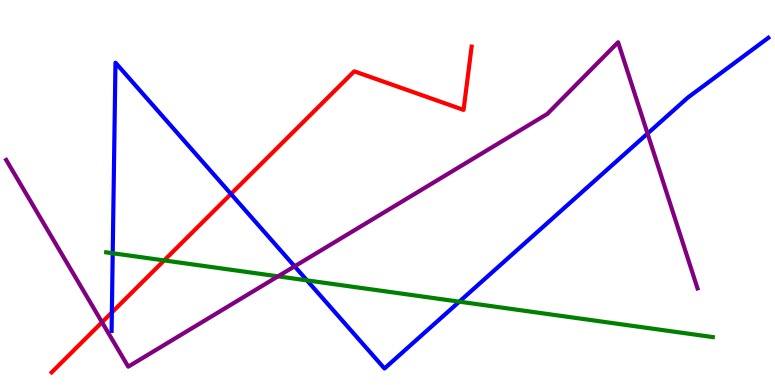[{'lines': ['blue', 'red'], 'intersections': [{'x': 1.44, 'y': 1.88}, {'x': 2.98, 'y': 4.96}]}, {'lines': ['green', 'red'], 'intersections': [{'x': 2.12, 'y': 3.24}]}, {'lines': ['purple', 'red'], 'intersections': [{'x': 1.32, 'y': 1.63}]}, {'lines': ['blue', 'green'], 'intersections': [{'x': 1.45, 'y': 3.42}, {'x': 3.96, 'y': 2.72}, {'x': 5.93, 'y': 2.16}]}, {'lines': ['blue', 'purple'], 'intersections': [{'x': 3.8, 'y': 3.08}, {'x': 8.36, 'y': 6.53}]}, {'lines': ['green', 'purple'], 'intersections': [{'x': 3.59, 'y': 2.82}]}]